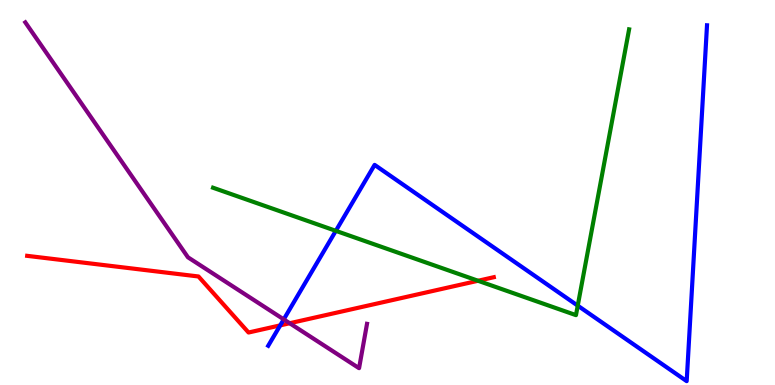[{'lines': ['blue', 'red'], 'intersections': [{'x': 3.62, 'y': 1.55}]}, {'lines': ['green', 'red'], 'intersections': [{'x': 6.17, 'y': 2.71}]}, {'lines': ['purple', 'red'], 'intersections': [{'x': 3.74, 'y': 1.6}]}, {'lines': ['blue', 'green'], 'intersections': [{'x': 4.33, 'y': 4.0}, {'x': 7.45, 'y': 2.06}]}, {'lines': ['blue', 'purple'], 'intersections': [{'x': 3.66, 'y': 1.7}]}, {'lines': ['green', 'purple'], 'intersections': []}]